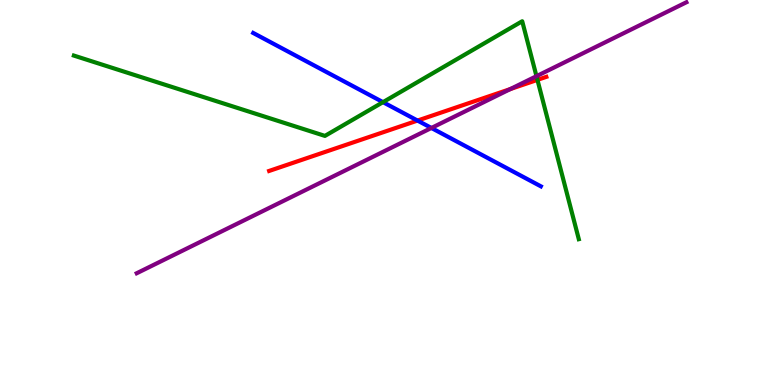[{'lines': ['blue', 'red'], 'intersections': [{'x': 5.39, 'y': 6.87}]}, {'lines': ['green', 'red'], 'intersections': [{'x': 6.93, 'y': 7.93}]}, {'lines': ['purple', 'red'], 'intersections': [{'x': 6.58, 'y': 7.69}]}, {'lines': ['blue', 'green'], 'intersections': [{'x': 4.94, 'y': 7.35}]}, {'lines': ['blue', 'purple'], 'intersections': [{'x': 5.57, 'y': 6.68}]}, {'lines': ['green', 'purple'], 'intersections': [{'x': 6.92, 'y': 8.02}]}]